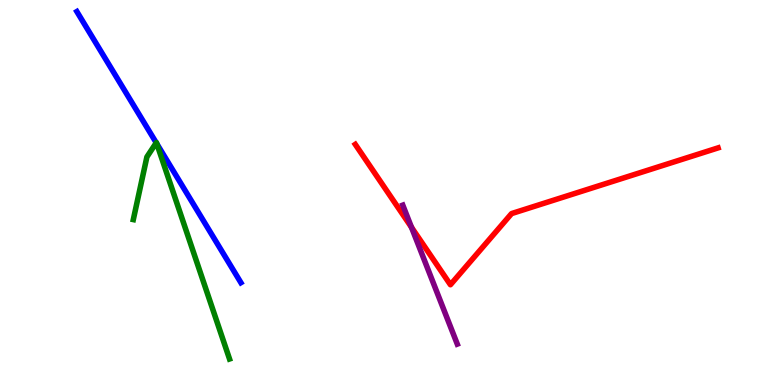[{'lines': ['blue', 'red'], 'intersections': []}, {'lines': ['green', 'red'], 'intersections': []}, {'lines': ['purple', 'red'], 'intersections': [{'x': 5.31, 'y': 4.1}]}, {'lines': ['blue', 'green'], 'intersections': [{'x': 2.02, 'y': 6.29}, {'x': 2.02, 'y': 6.27}]}, {'lines': ['blue', 'purple'], 'intersections': []}, {'lines': ['green', 'purple'], 'intersections': []}]